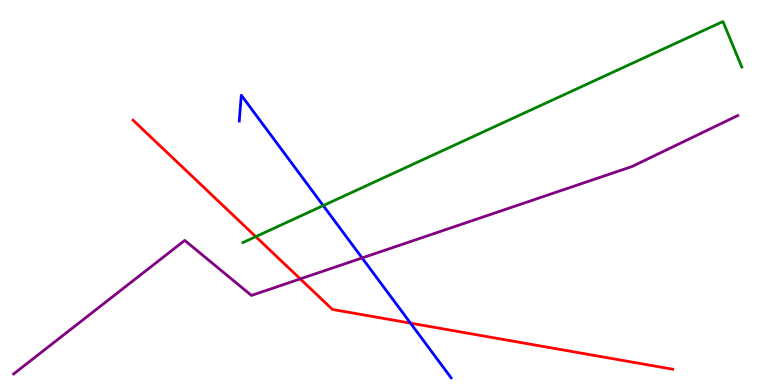[{'lines': ['blue', 'red'], 'intersections': [{'x': 5.3, 'y': 1.61}]}, {'lines': ['green', 'red'], 'intersections': [{'x': 3.3, 'y': 3.85}]}, {'lines': ['purple', 'red'], 'intersections': [{'x': 3.87, 'y': 2.76}]}, {'lines': ['blue', 'green'], 'intersections': [{'x': 4.17, 'y': 4.66}]}, {'lines': ['blue', 'purple'], 'intersections': [{'x': 4.67, 'y': 3.3}]}, {'lines': ['green', 'purple'], 'intersections': []}]